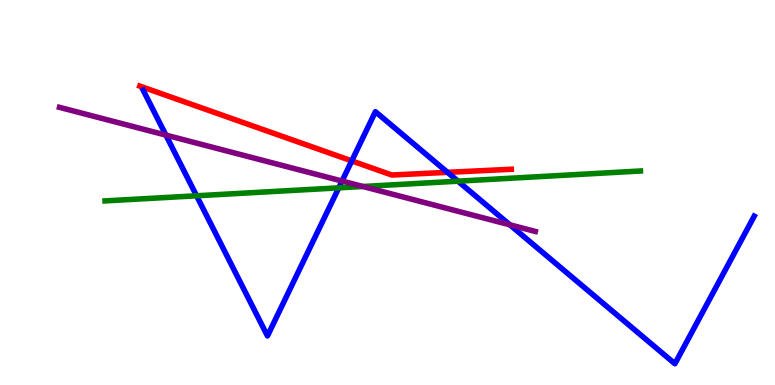[{'lines': ['blue', 'red'], 'intersections': [{'x': 4.54, 'y': 5.82}, {'x': 5.77, 'y': 5.52}]}, {'lines': ['green', 'red'], 'intersections': []}, {'lines': ['purple', 'red'], 'intersections': []}, {'lines': ['blue', 'green'], 'intersections': [{'x': 2.54, 'y': 4.91}, {'x': 4.37, 'y': 5.12}, {'x': 5.91, 'y': 5.29}]}, {'lines': ['blue', 'purple'], 'intersections': [{'x': 2.14, 'y': 6.49}, {'x': 4.41, 'y': 5.3}, {'x': 6.58, 'y': 4.16}]}, {'lines': ['green', 'purple'], 'intersections': [{'x': 4.68, 'y': 5.16}]}]